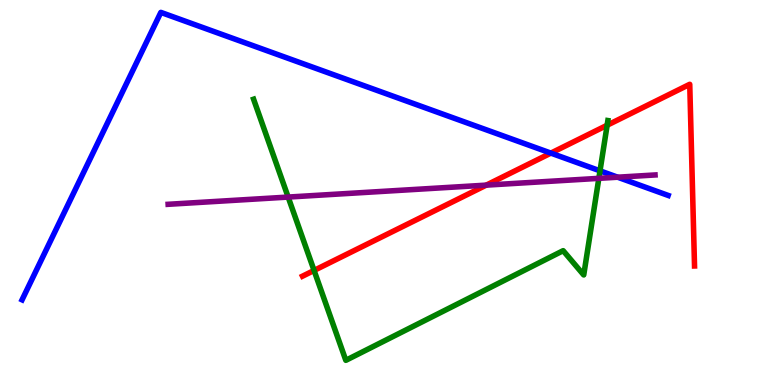[{'lines': ['blue', 'red'], 'intersections': [{'x': 7.11, 'y': 6.02}]}, {'lines': ['green', 'red'], 'intersections': [{'x': 4.05, 'y': 2.98}, {'x': 7.83, 'y': 6.75}]}, {'lines': ['purple', 'red'], 'intersections': [{'x': 6.27, 'y': 5.19}]}, {'lines': ['blue', 'green'], 'intersections': [{'x': 7.74, 'y': 5.56}]}, {'lines': ['blue', 'purple'], 'intersections': [{'x': 7.97, 'y': 5.4}]}, {'lines': ['green', 'purple'], 'intersections': [{'x': 3.72, 'y': 4.88}, {'x': 7.73, 'y': 5.37}]}]